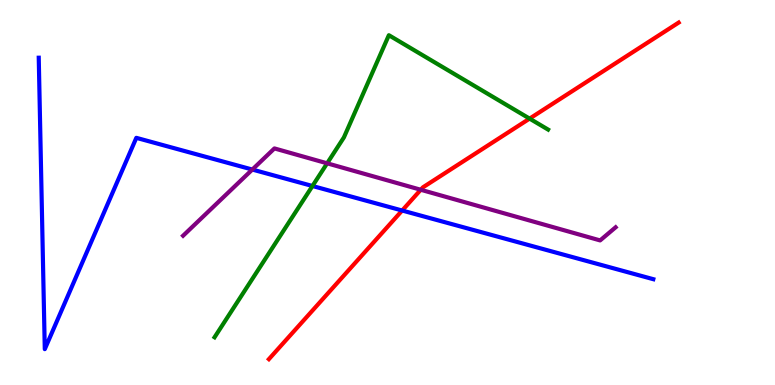[{'lines': ['blue', 'red'], 'intersections': [{'x': 5.19, 'y': 4.53}]}, {'lines': ['green', 'red'], 'intersections': [{'x': 6.83, 'y': 6.92}]}, {'lines': ['purple', 'red'], 'intersections': [{'x': 5.43, 'y': 5.07}]}, {'lines': ['blue', 'green'], 'intersections': [{'x': 4.03, 'y': 5.17}]}, {'lines': ['blue', 'purple'], 'intersections': [{'x': 3.26, 'y': 5.6}]}, {'lines': ['green', 'purple'], 'intersections': [{'x': 4.22, 'y': 5.76}]}]